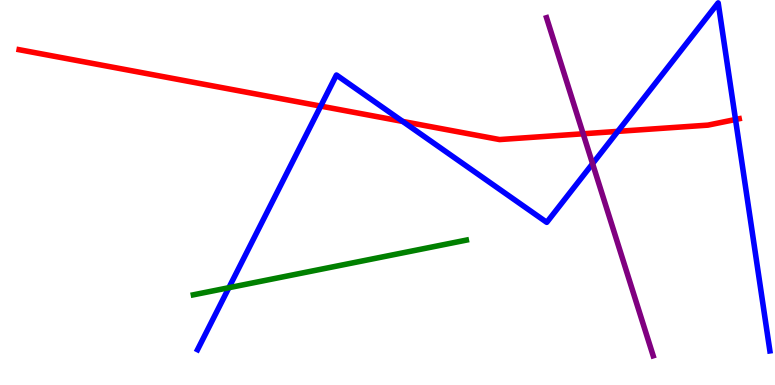[{'lines': ['blue', 'red'], 'intersections': [{'x': 4.14, 'y': 7.24}, {'x': 5.2, 'y': 6.85}, {'x': 7.97, 'y': 6.59}, {'x': 9.49, 'y': 6.9}]}, {'lines': ['green', 'red'], 'intersections': []}, {'lines': ['purple', 'red'], 'intersections': [{'x': 7.52, 'y': 6.53}]}, {'lines': ['blue', 'green'], 'intersections': [{'x': 2.95, 'y': 2.53}]}, {'lines': ['blue', 'purple'], 'intersections': [{'x': 7.65, 'y': 5.75}]}, {'lines': ['green', 'purple'], 'intersections': []}]